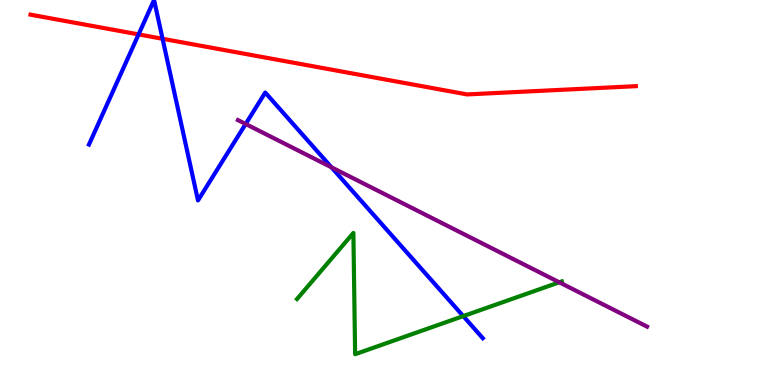[{'lines': ['blue', 'red'], 'intersections': [{'x': 1.79, 'y': 9.11}, {'x': 2.1, 'y': 8.99}]}, {'lines': ['green', 'red'], 'intersections': []}, {'lines': ['purple', 'red'], 'intersections': []}, {'lines': ['blue', 'green'], 'intersections': [{'x': 5.98, 'y': 1.79}]}, {'lines': ['blue', 'purple'], 'intersections': [{'x': 3.17, 'y': 6.78}, {'x': 4.28, 'y': 5.65}]}, {'lines': ['green', 'purple'], 'intersections': [{'x': 7.22, 'y': 2.67}]}]